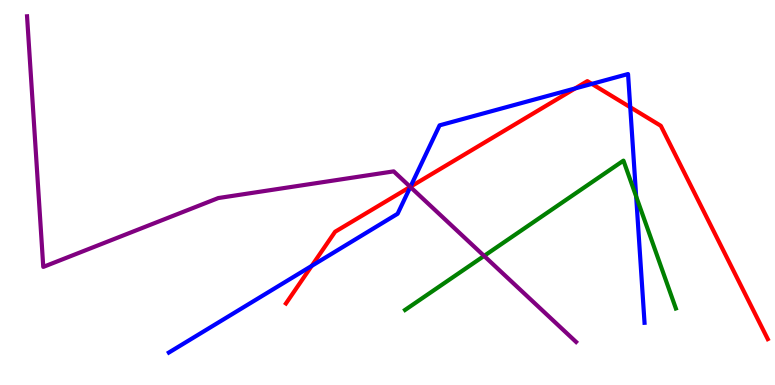[{'lines': ['blue', 'red'], 'intersections': [{'x': 4.02, 'y': 3.09}, {'x': 5.3, 'y': 5.15}, {'x': 7.42, 'y': 7.7}, {'x': 7.64, 'y': 7.82}, {'x': 8.13, 'y': 7.21}]}, {'lines': ['green', 'red'], 'intersections': []}, {'lines': ['purple', 'red'], 'intersections': [{'x': 5.29, 'y': 5.15}]}, {'lines': ['blue', 'green'], 'intersections': [{'x': 8.21, 'y': 4.9}]}, {'lines': ['blue', 'purple'], 'intersections': [{'x': 5.29, 'y': 5.14}]}, {'lines': ['green', 'purple'], 'intersections': [{'x': 6.25, 'y': 3.35}]}]